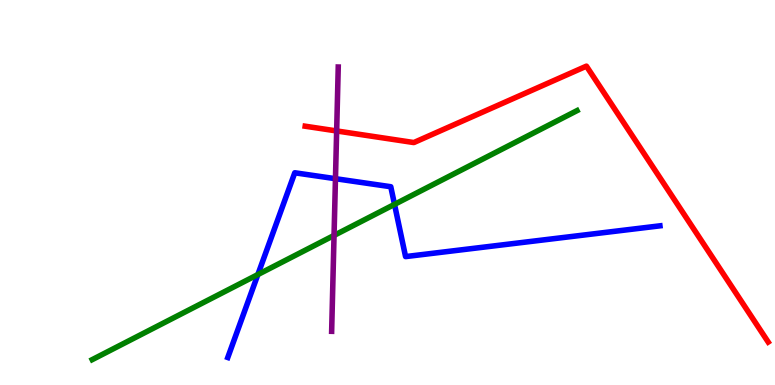[{'lines': ['blue', 'red'], 'intersections': []}, {'lines': ['green', 'red'], 'intersections': []}, {'lines': ['purple', 'red'], 'intersections': [{'x': 4.34, 'y': 6.6}]}, {'lines': ['blue', 'green'], 'intersections': [{'x': 3.33, 'y': 2.87}, {'x': 5.09, 'y': 4.69}]}, {'lines': ['blue', 'purple'], 'intersections': [{'x': 4.33, 'y': 5.36}]}, {'lines': ['green', 'purple'], 'intersections': [{'x': 4.31, 'y': 3.88}]}]